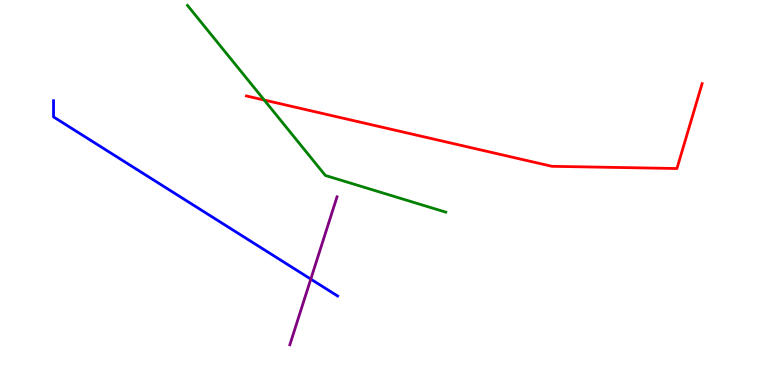[{'lines': ['blue', 'red'], 'intersections': []}, {'lines': ['green', 'red'], 'intersections': [{'x': 3.41, 'y': 7.4}]}, {'lines': ['purple', 'red'], 'intersections': []}, {'lines': ['blue', 'green'], 'intersections': []}, {'lines': ['blue', 'purple'], 'intersections': [{'x': 4.01, 'y': 2.75}]}, {'lines': ['green', 'purple'], 'intersections': []}]